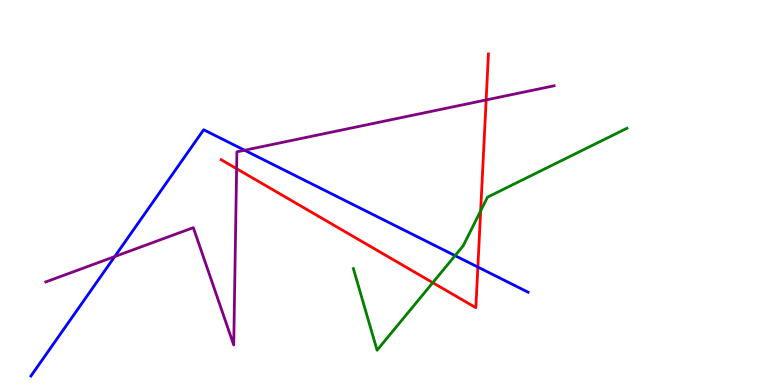[{'lines': ['blue', 'red'], 'intersections': [{'x': 6.17, 'y': 3.06}]}, {'lines': ['green', 'red'], 'intersections': [{'x': 5.58, 'y': 2.66}, {'x': 6.2, 'y': 4.52}]}, {'lines': ['purple', 'red'], 'intersections': [{'x': 3.05, 'y': 5.62}, {'x': 6.27, 'y': 7.4}]}, {'lines': ['blue', 'green'], 'intersections': [{'x': 5.87, 'y': 3.36}]}, {'lines': ['blue', 'purple'], 'intersections': [{'x': 1.48, 'y': 3.34}, {'x': 3.16, 'y': 6.1}]}, {'lines': ['green', 'purple'], 'intersections': []}]